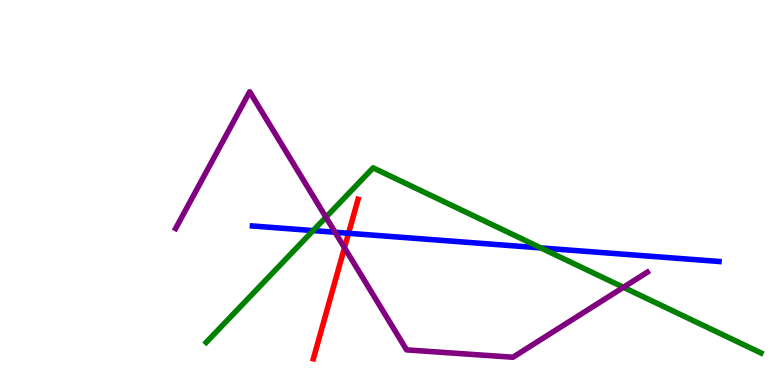[{'lines': ['blue', 'red'], 'intersections': [{'x': 4.5, 'y': 3.94}]}, {'lines': ['green', 'red'], 'intersections': []}, {'lines': ['purple', 'red'], 'intersections': [{'x': 4.45, 'y': 3.57}]}, {'lines': ['blue', 'green'], 'intersections': [{'x': 4.04, 'y': 4.01}, {'x': 6.98, 'y': 3.56}]}, {'lines': ['blue', 'purple'], 'intersections': [{'x': 4.32, 'y': 3.97}]}, {'lines': ['green', 'purple'], 'intersections': [{'x': 4.21, 'y': 4.36}, {'x': 8.04, 'y': 2.54}]}]